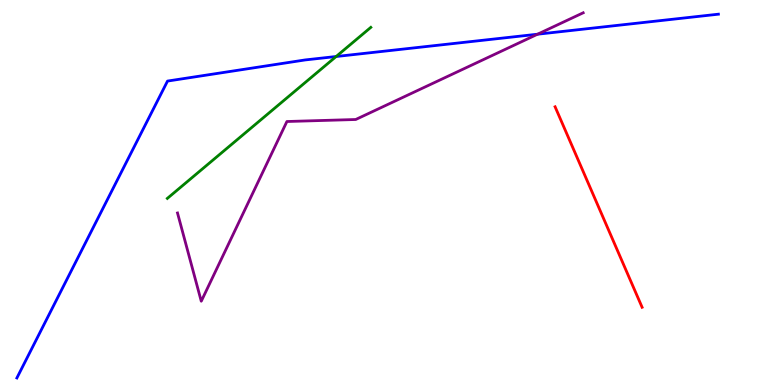[{'lines': ['blue', 'red'], 'intersections': []}, {'lines': ['green', 'red'], 'intersections': []}, {'lines': ['purple', 'red'], 'intersections': []}, {'lines': ['blue', 'green'], 'intersections': [{'x': 4.34, 'y': 8.53}]}, {'lines': ['blue', 'purple'], 'intersections': [{'x': 6.94, 'y': 9.11}]}, {'lines': ['green', 'purple'], 'intersections': []}]